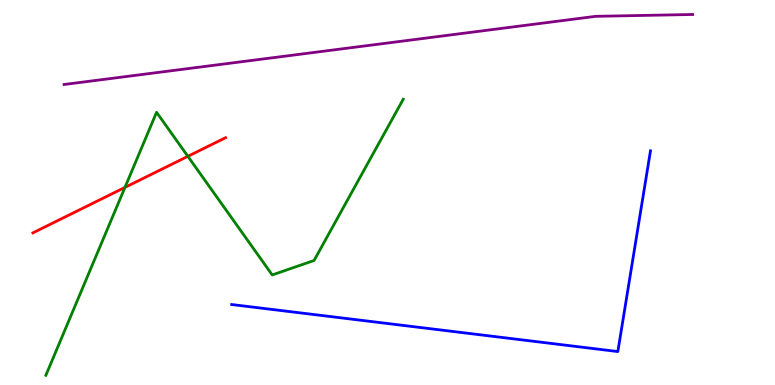[{'lines': ['blue', 'red'], 'intersections': []}, {'lines': ['green', 'red'], 'intersections': [{'x': 1.61, 'y': 5.13}, {'x': 2.42, 'y': 5.94}]}, {'lines': ['purple', 'red'], 'intersections': []}, {'lines': ['blue', 'green'], 'intersections': []}, {'lines': ['blue', 'purple'], 'intersections': []}, {'lines': ['green', 'purple'], 'intersections': []}]